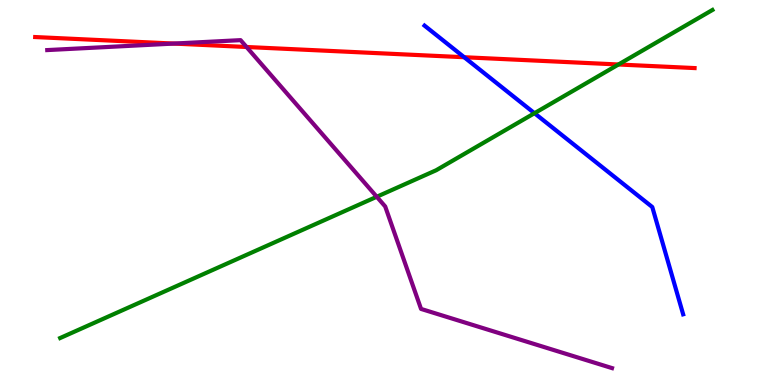[{'lines': ['blue', 'red'], 'intersections': [{'x': 5.99, 'y': 8.51}]}, {'lines': ['green', 'red'], 'intersections': [{'x': 7.98, 'y': 8.32}]}, {'lines': ['purple', 'red'], 'intersections': [{'x': 2.24, 'y': 8.87}, {'x': 3.18, 'y': 8.78}]}, {'lines': ['blue', 'green'], 'intersections': [{'x': 6.9, 'y': 7.06}]}, {'lines': ['blue', 'purple'], 'intersections': []}, {'lines': ['green', 'purple'], 'intersections': [{'x': 4.86, 'y': 4.89}]}]